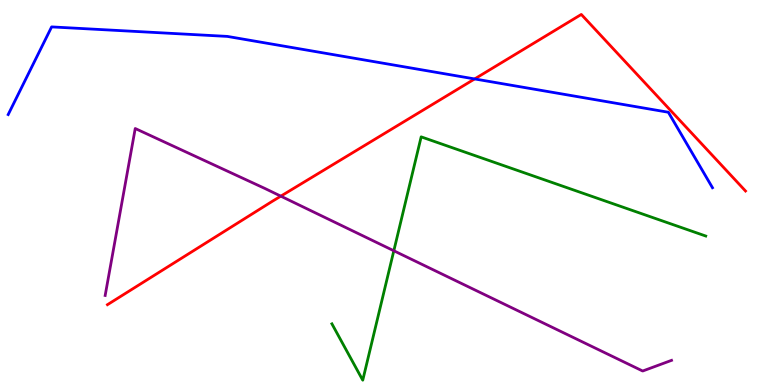[{'lines': ['blue', 'red'], 'intersections': [{'x': 6.12, 'y': 7.95}]}, {'lines': ['green', 'red'], 'intersections': []}, {'lines': ['purple', 'red'], 'intersections': [{'x': 3.62, 'y': 4.91}]}, {'lines': ['blue', 'green'], 'intersections': []}, {'lines': ['blue', 'purple'], 'intersections': []}, {'lines': ['green', 'purple'], 'intersections': [{'x': 5.08, 'y': 3.49}]}]